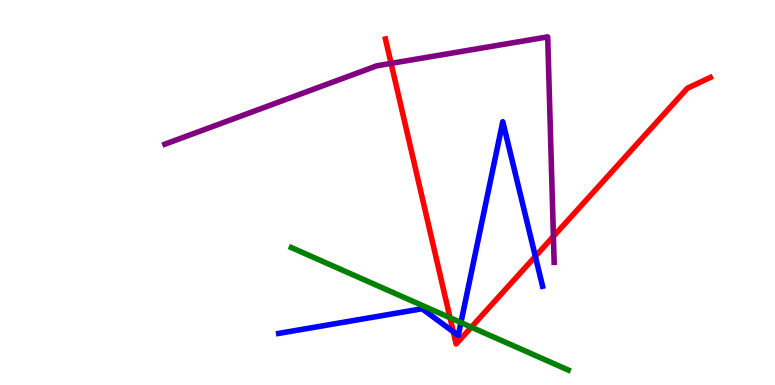[{'lines': ['blue', 'red'], 'intersections': [{'x': 5.85, 'y': 1.38}, {'x': 6.91, 'y': 3.34}]}, {'lines': ['green', 'red'], 'intersections': [{'x': 5.81, 'y': 1.75}, {'x': 6.08, 'y': 1.5}]}, {'lines': ['purple', 'red'], 'intersections': [{'x': 5.05, 'y': 8.35}, {'x': 7.14, 'y': 3.86}]}, {'lines': ['blue', 'green'], 'intersections': [{'x': 5.95, 'y': 1.62}]}, {'lines': ['blue', 'purple'], 'intersections': []}, {'lines': ['green', 'purple'], 'intersections': []}]